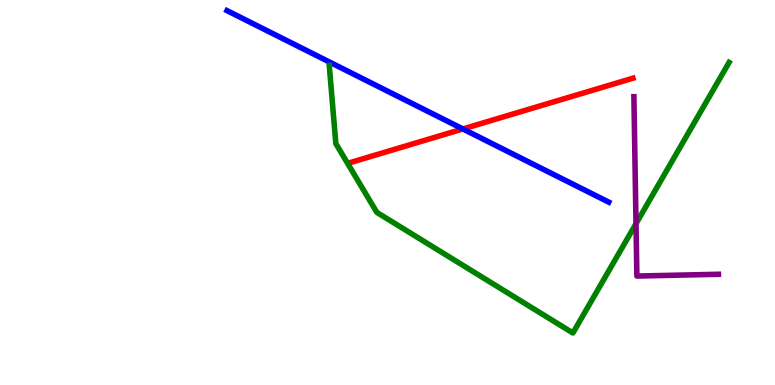[{'lines': ['blue', 'red'], 'intersections': [{'x': 5.97, 'y': 6.65}]}, {'lines': ['green', 'red'], 'intersections': []}, {'lines': ['purple', 'red'], 'intersections': []}, {'lines': ['blue', 'green'], 'intersections': []}, {'lines': ['blue', 'purple'], 'intersections': []}, {'lines': ['green', 'purple'], 'intersections': [{'x': 8.21, 'y': 4.19}]}]